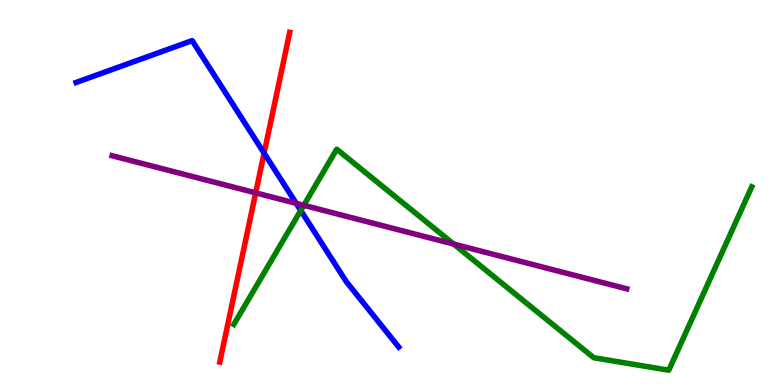[{'lines': ['blue', 'red'], 'intersections': [{'x': 3.41, 'y': 6.02}]}, {'lines': ['green', 'red'], 'intersections': []}, {'lines': ['purple', 'red'], 'intersections': [{'x': 3.3, 'y': 4.99}]}, {'lines': ['blue', 'green'], 'intersections': [{'x': 3.88, 'y': 4.53}]}, {'lines': ['blue', 'purple'], 'intersections': [{'x': 3.82, 'y': 4.72}]}, {'lines': ['green', 'purple'], 'intersections': [{'x': 3.92, 'y': 4.67}, {'x': 5.85, 'y': 3.66}]}]